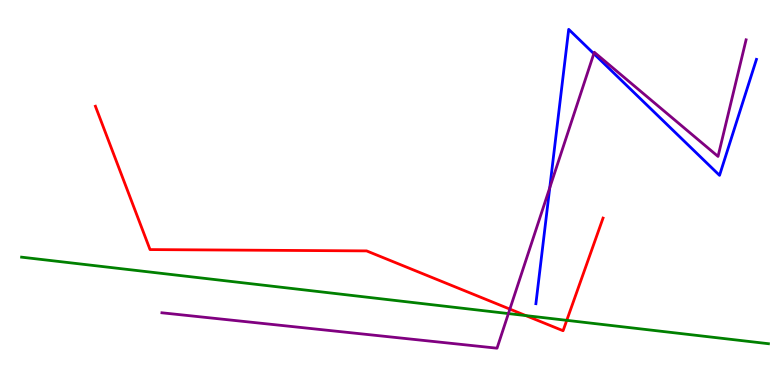[{'lines': ['blue', 'red'], 'intersections': []}, {'lines': ['green', 'red'], 'intersections': [{'x': 6.78, 'y': 1.8}, {'x': 7.31, 'y': 1.68}]}, {'lines': ['purple', 'red'], 'intersections': [{'x': 6.58, 'y': 1.97}]}, {'lines': ['blue', 'green'], 'intersections': []}, {'lines': ['blue', 'purple'], 'intersections': [{'x': 7.09, 'y': 5.12}, {'x': 7.66, 'y': 8.61}]}, {'lines': ['green', 'purple'], 'intersections': [{'x': 6.56, 'y': 1.86}]}]